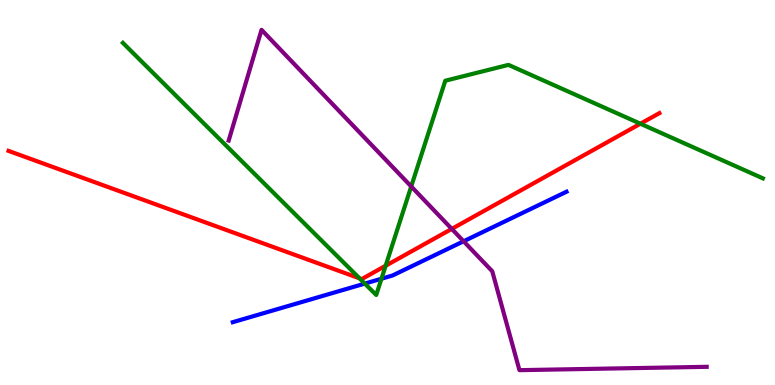[{'lines': ['blue', 'red'], 'intersections': []}, {'lines': ['green', 'red'], 'intersections': [{'x': 4.64, 'y': 2.77}, {'x': 4.98, 'y': 3.1}, {'x': 8.26, 'y': 6.79}]}, {'lines': ['purple', 'red'], 'intersections': [{'x': 5.83, 'y': 4.05}]}, {'lines': ['blue', 'green'], 'intersections': [{'x': 4.71, 'y': 2.63}, {'x': 4.92, 'y': 2.76}]}, {'lines': ['blue', 'purple'], 'intersections': [{'x': 5.98, 'y': 3.73}]}, {'lines': ['green', 'purple'], 'intersections': [{'x': 5.31, 'y': 5.16}]}]